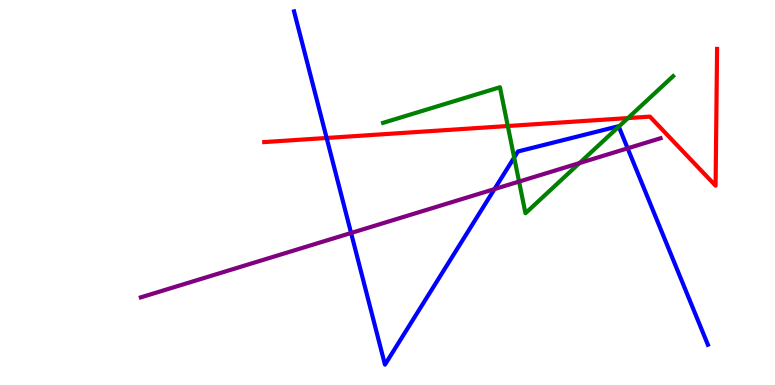[{'lines': ['blue', 'red'], 'intersections': [{'x': 4.21, 'y': 6.42}]}, {'lines': ['green', 'red'], 'intersections': [{'x': 6.55, 'y': 6.73}, {'x': 8.1, 'y': 6.93}]}, {'lines': ['purple', 'red'], 'intersections': []}, {'lines': ['blue', 'green'], 'intersections': [{'x': 6.63, 'y': 5.91}, {'x': 7.98, 'y': 6.71}]}, {'lines': ['blue', 'purple'], 'intersections': [{'x': 4.53, 'y': 3.95}, {'x': 6.38, 'y': 5.09}, {'x': 8.1, 'y': 6.15}]}, {'lines': ['green', 'purple'], 'intersections': [{'x': 6.7, 'y': 5.28}, {'x': 7.48, 'y': 5.76}]}]